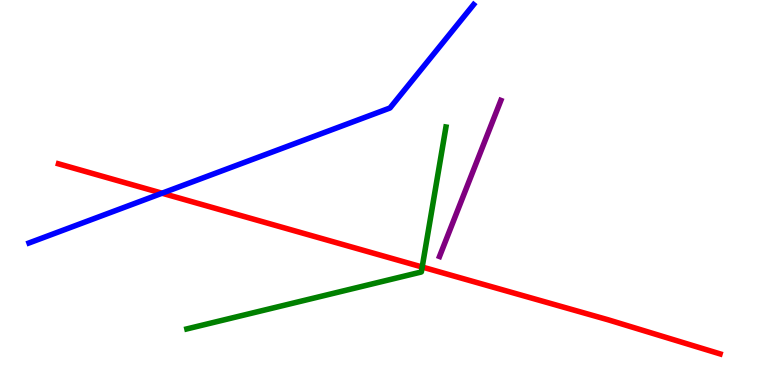[{'lines': ['blue', 'red'], 'intersections': [{'x': 2.09, 'y': 4.98}]}, {'lines': ['green', 'red'], 'intersections': [{'x': 5.45, 'y': 3.06}]}, {'lines': ['purple', 'red'], 'intersections': []}, {'lines': ['blue', 'green'], 'intersections': []}, {'lines': ['blue', 'purple'], 'intersections': []}, {'lines': ['green', 'purple'], 'intersections': []}]